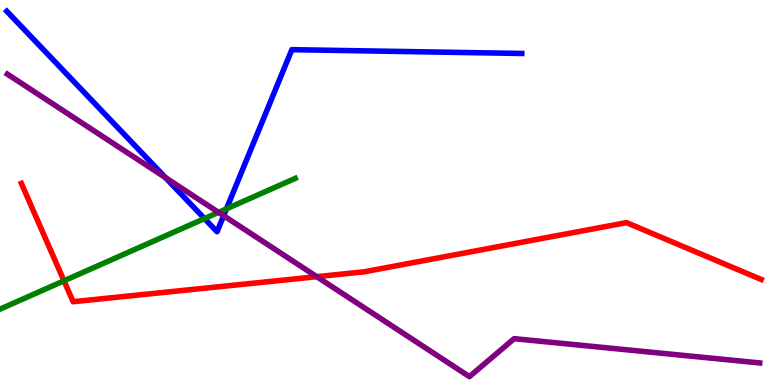[{'lines': ['blue', 'red'], 'intersections': []}, {'lines': ['green', 'red'], 'intersections': [{'x': 0.826, 'y': 2.71}]}, {'lines': ['purple', 'red'], 'intersections': [{'x': 4.09, 'y': 2.81}]}, {'lines': ['blue', 'green'], 'intersections': [{'x': 2.64, 'y': 4.32}, {'x': 2.92, 'y': 4.58}]}, {'lines': ['blue', 'purple'], 'intersections': [{'x': 2.13, 'y': 5.39}, {'x': 2.89, 'y': 4.4}]}, {'lines': ['green', 'purple'], 'intersections': [{'x': 2.82, 'y': 4.48}]}]